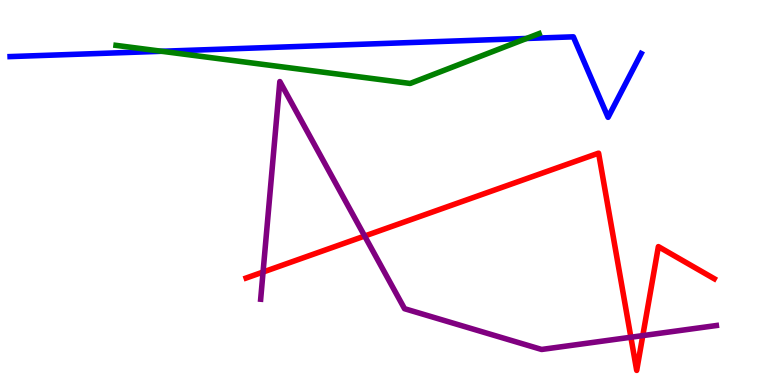[{'lines': ['blue', 'red'], 'intersections': []}, {'lines': ['green', 'red'], 'intersections': []}, {'lines': ['purple', 'red'], 'intersections': [{'x': 3.39, 'y': 2.93}, {'x': 4.71, 'y': 3.87}, {'x': 8.14, 'y': 1.24}, {'x': 8.29, 'y': 1.28}]}, {'lines': ['blue', 'green'], 'intersections': [{'x': 2.09, 'y': 8.67}, {'x': 6.79, 'y': 9.0}]}, {'lines': ['blue', 'purple'], 'intersections': []}, {'lines': ['green', 'purple'], 'intersections': []}]